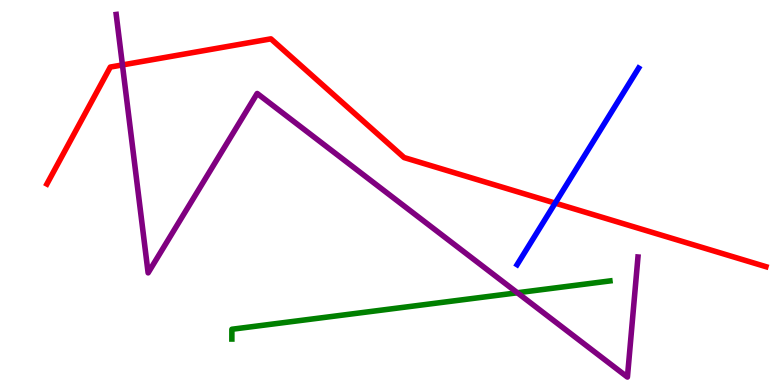[{'lines': ['blue', 'red'], 'intersections': [{'x': 7.16, 'y': 4.72}]}, {'lines': ['green', 'red'], 'intersections': []}, {'lines': ['purple', 'red'], 'intersections': [{'x': 1.58, 'y': 8.31}]}, {'lines': ['blue', 'green'], 'intersections': []}, {'lines': ['blue', 'purple'], 'intersections': []}, {'lines': ['green', 'purple'], 'intersections': [{'x': 6.68, 'y': 2.4}]}]